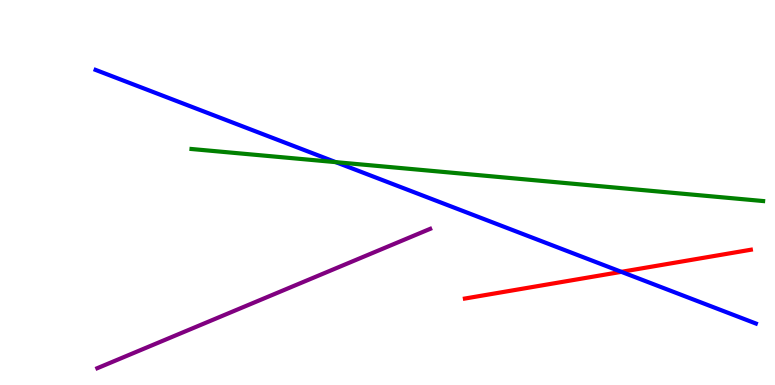[{'lines': ['blue', 'red'], 'intersections': [{'x': 8.02, 'y': 2.94}]}, {'lines': ['green', 'red'], 'intersections': []}, {'lines': ['purple', 'red'], 'intersections': []}, {'lines': ['blue', 'green'], 'intersections': [{'x': 4.33, 'y': 5.79}]}, {'lines': ['blue', 'purple'], 'intersections': []}, {'lines': ['green', 'purple'], 'intersections': []}]